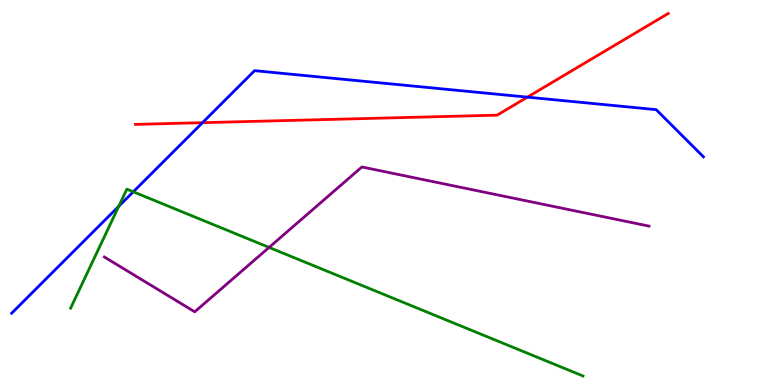[{'lines': ['blue', 'red'], 'intersections': [{'x': 2.61, 'y': 6.81}, {'x': 6.81, 'y': 7.48}]}, {'lines': ['green', 'red'], 'intersections': []}, {'lines': ['purple', 'red'], 'intersections': []}, {'lines': ['blue', 'green'], 'intersections': [{'x': 1.53, 'y': 4.64}, {'x': 1.72, 'y': 5.02}]}, {'lines': ['blue', 'purple'], 'intersections': []}, {'lines': ['green', 'purple'], 'intersections': [{'x': 3.47, 'y': 3.57}]}]